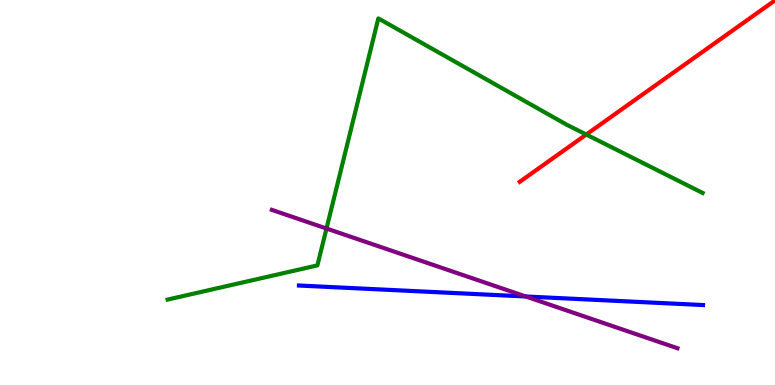[{'lines': ['blue', 'red'], 'intersections': []}, {'lines': ['green', 'red'], 'intersections': [{'x': 7.56, 'y': 6.51}]}, {'lines': ['purple', 'red'], 'intersections': []}, {'lines': ['blue', 'green'], 'intersections': []}, {'lines': ['blue', 'purple'], 'intersections': [{'x': 6.78, 'y': 2.3}]}, {'lines': ['green', 'purple'], 'intersections': [{'x': 4.21, 'y': 4.06}]}]